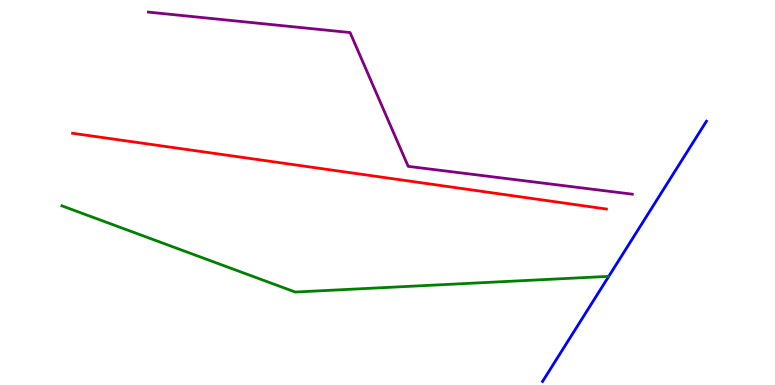[{'lines': ['blue', 'red'], 'intersections': []}, {'lines': ['green', 'red'], 'intersections': []}, {'lines': ['purple', 'red'], 'intersections': []}, {'lines': ['blue', 'green'], 'intersections': []}, {'lines': ['blue', 'purple'], 'intersections': []}, {'lines': ['green', 'purple'], 'intersections': []}]